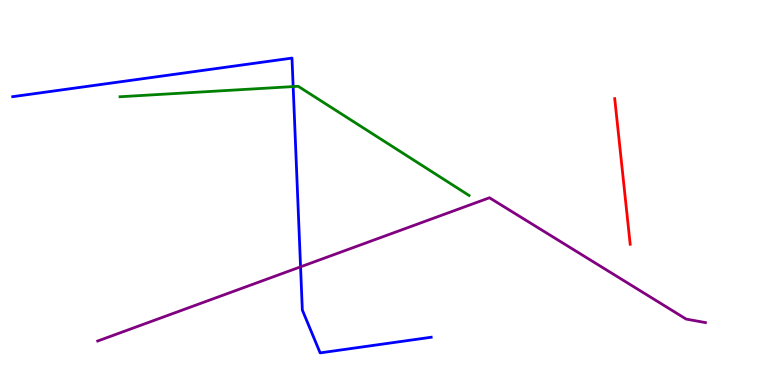[{'lines': ['blue', 'red'], 'intersections': []}, {'lines': ['green', 'red'], 'intersections': []}, {'lines': ['purple', 'red'], 'intersections': []}, {'lines': ['blue', 'green'], 'intersections': [{'x': 3.78, 'y': 7.75}]}, {'lines': ['blue', 'purple'], 'intersections': [{'x': 3.88, 'y': 3.07}]}, {'lines': ['green', 'purple'], 'intersections': []}]